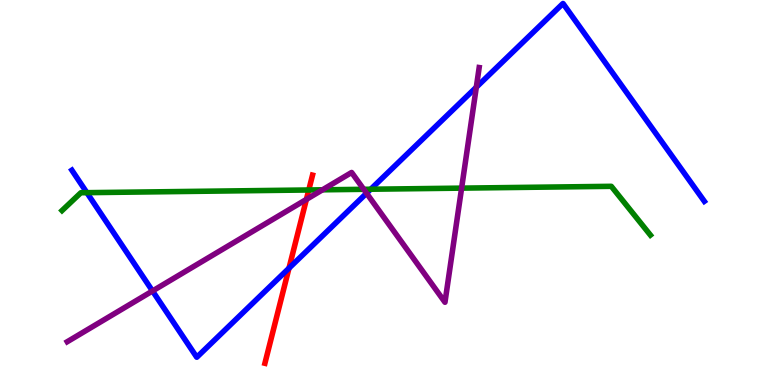[{'lines': ['blue', 'red'], 'intersections': [{'x': 3.73, 'y': 3.03}]}, {'lines': ['green', 'red'], 'intersections': [{'x': 3.98, 'y': 5.07}]}, {'lines': ['purple', 'red'], 'intersections': [{'x': 3.95, 'y': 4.82}]}, {'lines': ['blue', 'green'], 'intersections': [{'x': 1.12, 'y': 5.0}, {'x': 4.78, 'y': 5.08}]}, {'lines': ['blue', 'purple'], 'intersections': [{'x': 1.97, 'y': 2.44}, {'x': 4.73, 'y': 4.98}, {'x': 6.15, 'y': 7.73}]}, {'lines': ['green', 'purple'], 'intersections': [{'x': 4.16, 'y': 5.07}, {'x': 4.69, 'y': 5.08}, {'x': 5.96, 'y': 5.11}]}]